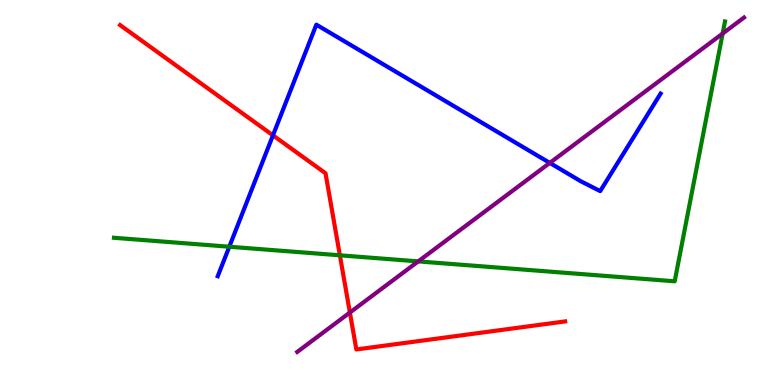[{'lines': ['blue', 'red'], 'intersections': [{'x': 3.52, 'y': 6.48}]}, {'lines': ['green', 'red'], 'intersections': [{'x': 4.39, 'y': 3.37}]}, {'lines': ['purple', 'red'], 'intersections': [{'x': 4.51, 'y': 1.88}]}, {'lines': ['blue', 'green'], 'intersections': [{'x': 2.96, 'y': 3.59}]}, {'lines': ['blue', 'purple'], 'intersections': [{'x': 7.09, 'y': 5.77}]}, {'lines': ['green', 'purple'], 'intersections': [{'x': 5.4, 'y': 3.21}, {'x': 9.32, 'y': 9.13}]}]